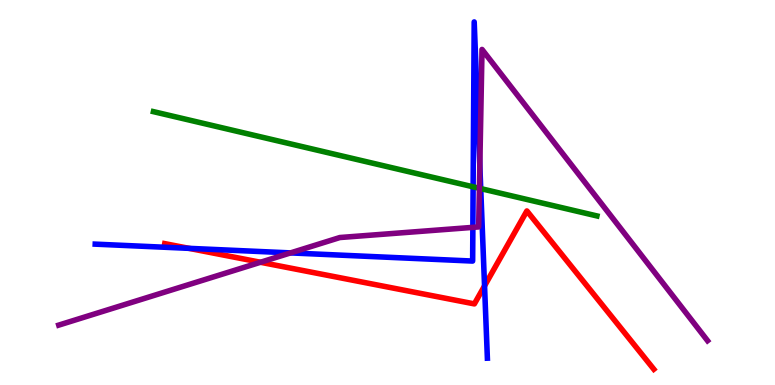[{'lines': ['blue', 'red'], 'intersections': [{'x': 2.44, 'y': 3.55}, {'x': 6.25, 'y': 2.57}]}, {'lines': ['green', 'red'], 'intersections': []}, {'lines': ['purple', 'red'], 'intersections': [{'x': 3.36, 'y': 3.19}]}, {'lines': ['blue', 'green'], 'intersections': [{'x': 6.1, 'y': 5.15}, {'x': 6.2, 'y': 5.1}]}, {'lines': ['blue', 'purple'], 'intersections': [{'x': 3.75, 'y': 3.43}, {'x': 6.1, 'y': 4.09}, {'x': 6.19, 'y': 5.7}]}, {'lines': ['green', 'purple'], 'intersections': [{'x': 6.19, 'y': 5.11}]}]